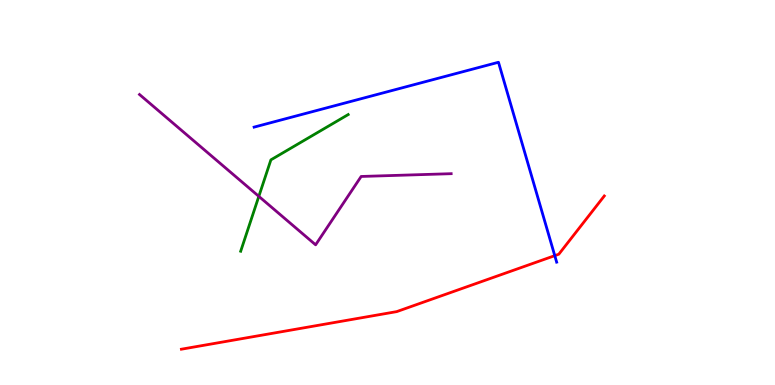[{'lines': ['blue', 'red'], 'intersections': [{'x': 7.16, 'y': 3.36}]}, {'lines': ['green', 'red'], 'intersections': []}, {'lines': ['purple', 'red'], 'intersections': []}, {'lines': ['blue', 'green'], 'intersections': []}, {'lines': ['blue', 'purple'], 'intersections': []}, {'lines': ['green', 'purple'], 'intersections': [{'x': 3.34, 'y': 4.9}]}]